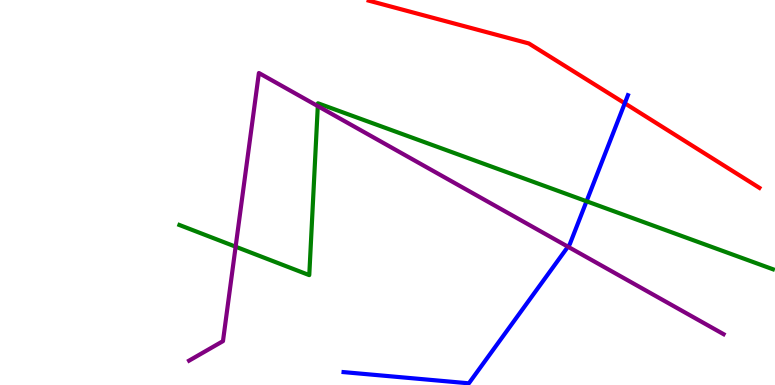[{'lines': ['blue', 'red'], 'intersections': [{'x': 8.06, 'y': 7.32}]}, {'lines': ['green', 'red'], 'intersections': []}, {'lines': ['purple', 'red'], 'intersections': []}, {'lines': ['blue', 'green'], 'intersections': [{'x': 7.57, 'y': 4.77}]}, {'lines': ['blue', 'purple'], 'intersections': [{'x': 7.33, 'y': 3.59}]}, {'lines': ['green', 'purple'], 'intersections': [{'x': 3.04, 'y': 3.59}, {'x': 4.1, 'y': 7.24}]}]